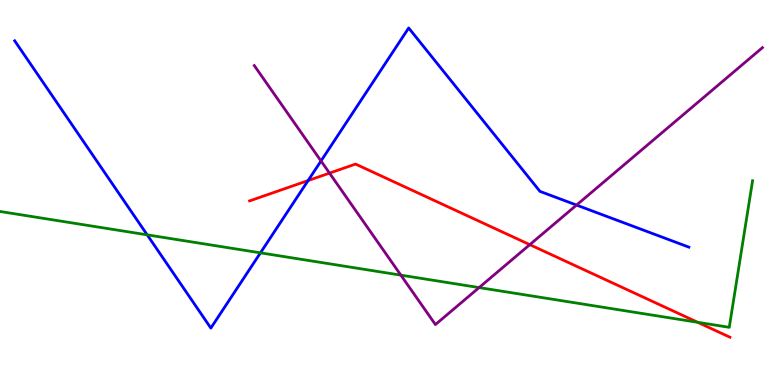[{'lines': ['blue', 'red'], 'intersections': [{'x': 3.98, 'y': 5.31}]}, {'lines': ['green', 'red'], 'intersections': [{'x': 9.0, 'y': 1.63}]}, {'lines': ['purple', 'red'], 'intersections': [{'x': 4.25, 'y': 5.5}, {'x': 6.84, 'y': 3.65}]}, {'lines': ['blue', 'green'], 'intersections': [{'x': 1.9, 'y': 3.9}, {'x': 3.36, 'y': 3.43}]}, {'lines': ['blue', 'purple'], 'intersections': [{'x': 4.14, 'y': 5.82}, {'x': 7.44, 'y': 4.67}]}, {'lines': ['green', 'purple'], 'intersections': [{'x': 5.17, 'y': 2.85}, {'x': 6.18, 'y': 2.53}]}]